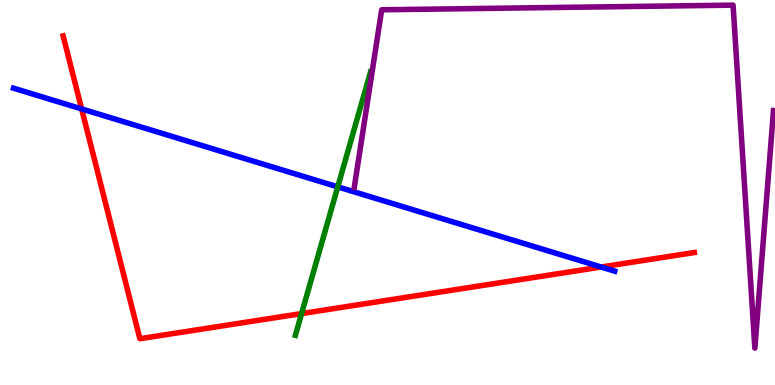[{'lines': ['blue', 'red'], 'intersections': [{'x': 1.05, 'y': 7.17}, {'x': 7.76, 'y': 3.06}]}, {'lines': ['green', 'red'], 'intersections': [{'x': 3.89, 'y': 1.85}]}, {'lines': ['purple', 'red'], 'intersections': []}, {'lines': ['blue', 'green'], 'intersections': [{'x': 4.36, 'y': 5.15}]}, {'lines': ['blue', 'purple'], 'intersections': []}, {'lines': ['green', 'purple'], 'intersections': []}]